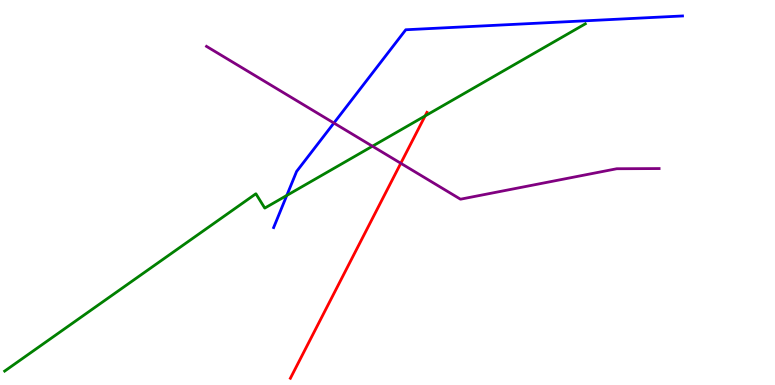[{'lines': ['blue', 'red'], 'intersections': []}, {'lines': ['green', 'red'], 'intersections': [{'x': 5.49, 'y': 6.99}]}, {'lines': ['purple', 'red'], 'intersections': [{'x': 5.17, 'y': 5.76}]}, {'lines': ['blue', 'green'], 'intersections': [{'x': 3.7, 'y': 4.92}]}, {'lines': ['blue', 'purple'], 'intersections': [{'x': 4.31, 'y': 6.8}]}, {'lines': ['green', 'purple'], 'intersections': [{'x': 4.81, 'y': 6.2}]}]